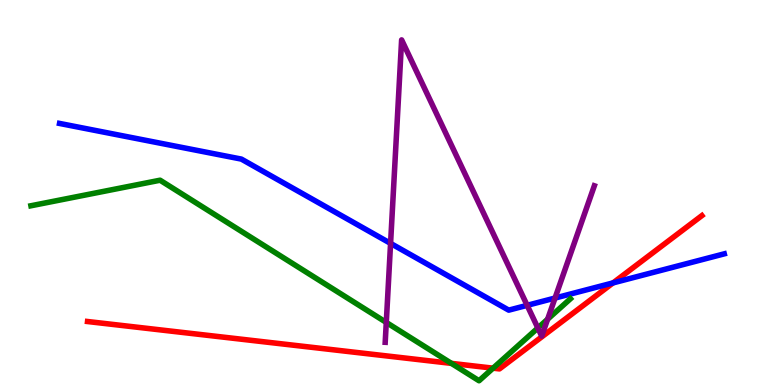[{'lines': ['blue', 'red'], 'intersections': [{'x': 7.91, 'y': 2.65}]}, {'lines': ['green', 'red'], 'intersections': [{'x': 5.82, 'y': 0.562}, {'x': 6.36, 'y': 0.437}]}, {'lines': ['purple', 'red'], 'intersections': []}, {'lines': ['blue', 'green'], 'intersections': []}, {'lines': ['blue', 'purple'], 'intersections': [{'x': 5.04, 'y': 3.68}, {'x': 6.8, 'y': 2.07}, {'x': 7.16, 'y': 2.26}]}, {'lines': ['green', 'purple'], 'intersections': [{'x': 4.98, 'y': 1.63}, {'x': 6.94, 'y': 1.48}, {'x': 7.07, 'y': 1.71}]}]